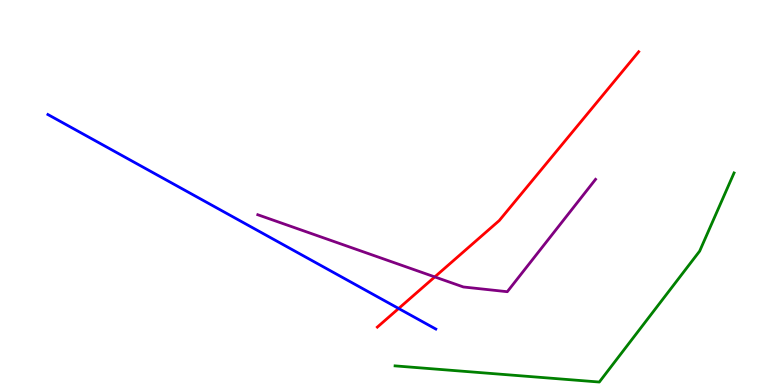[{'lines': ['blue', 'red'], 'intersections': [{'x': 5.14, 'y': 1.99}]}, {'lines': ['green', 'red'], 'intersections': []}, {'lines': ['purple', 'red'], 'intersections': [{'x': 5.61, 'y': 2.81}]}, {'lines': ['blue', 'green'], 'intersections': []}, {'lines': ['blue', 'purple'], 'intersections': []}, {'lines': ['green', 'purple'], 'intersections': []}]